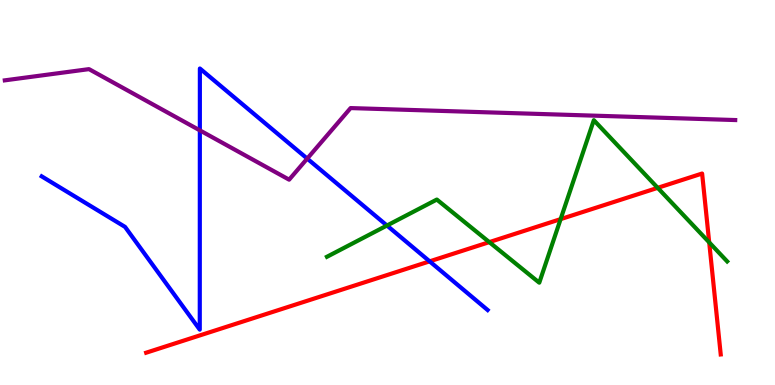[{'lines': ['blue', 'red'], 'intersections': [{'x': 5.54, 'y': 3.21}]}, {'lines': ['green', 'red'], 'intersections': [{'x': 6.31, 'y': 3.71}, {'x': 7.23, 'y': 4.31}, {'x': 8.49, 'y': 5.12}, {'x': 9.15, 'y': 3.7}]}, {'lines': ['purple', 'red'], 'intersections': []}, {'lines': ['blue', 'green'], 'intersections': [{'x': 4.99, 'y': 4.14}]}, {'lines': ['blue', 'purple'], 'intersections': [{'x': 2.58, 'y': 6.61}, {'x': 3.96, 'y': 5.88}]}, {'lines': ['green', 'purple'], 'intersections': []}]